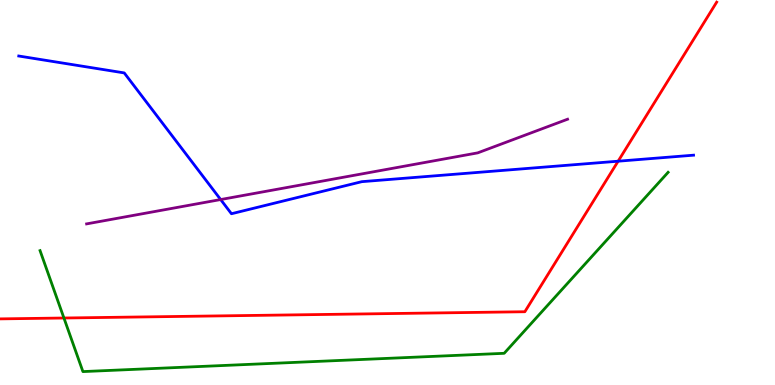[{'lines': ['blue', 'red'], 'intersections': [{'x': 7.98, 'y': 5.81}]}, {'lines': ['green', 'red'], 'intersections': [{'x': 0.825, 'y': 1.74}]}, {'lines': ['purple', 'red'], 'intersections': []}, {'lines': ['blue', 'green'], 'intersections': []}, {'lines': ['blue', 'purple'], 'intersections': [{'x': 2.85, 'y': 4.82}]}, {'lines': ['green', 'purple'], 'intersections': []}]